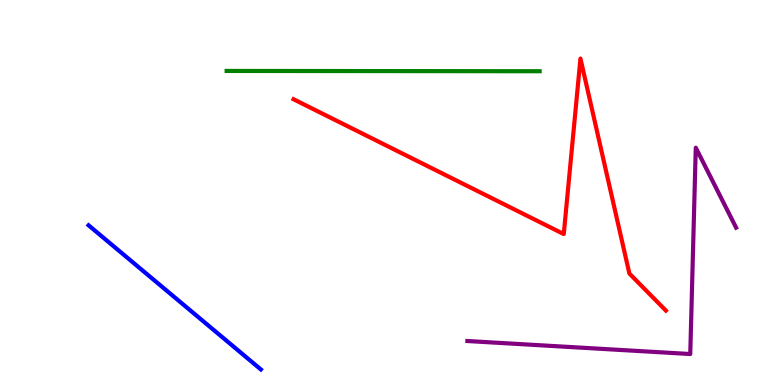[{'lines': ['blue', 'red'], 'intersections': []}, {'lines': ['green', 'red'], 'intersections': []}, {'lines': ['purple', 'red'], 'intersections': []}, {'lines': ['blue', 'green'], 'intersections': []}, {'lines': ['blue', 'purple'], 'intersections': []}, {'lines': ['green', 'purple'], 'intersections': []}]